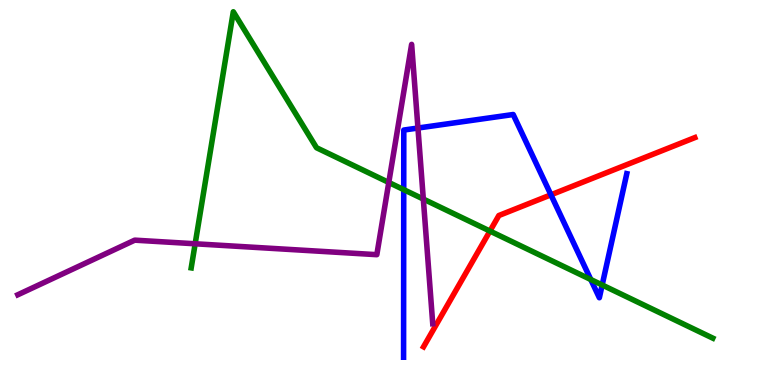[{'lines': ['blue', 'red'], 'intersections': [{'x': 7.11, 'y': 4.94}]}, {'lines': ['green', 'red'], 'intersections': [{'x': 6.32, 'y': 4.0}]}, {'lines': ['purple', 'red'], 'intersections': []}, {'lines': ['blue', 'green'], 'intersections': [{'x': 5.21, 'y': 5.07}, {'x': 7.62, 'y': 2.74}, {'x': 7.77, 'y': 2.6}]}, {'lines': ['blue', 'purple'], 'intersections': [{'x': 5.39, 'y': 6.67}]}, {'lines': ['green', 'purple'], 'intersections': [{'x': 2.52, 'y': 3.67}, {'x': 5.02, 'y': 5.26}, {'x': 5.46, 'y': 4.83}]}]